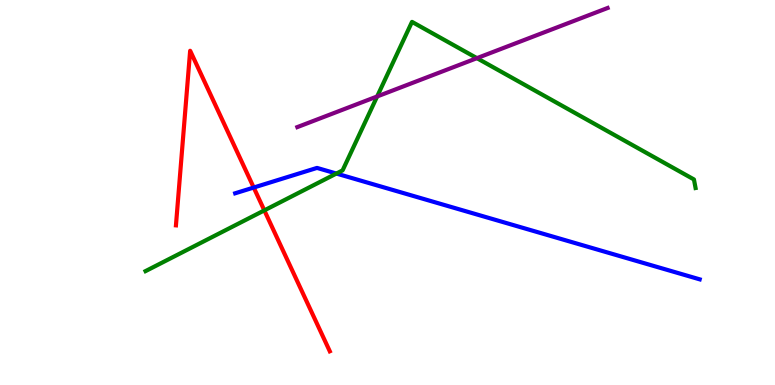[{'lines': ['blue', 'red'], 'intersections': [{'x': 3.27, 'y': 5.13}]}, {'lines': ['green', 'red'], 'intersections': [{'x': 3.41, 'y': 4.54}]}, {'lines': ['purple', 'red'], 'intersections': []}, {'lines': ['blue', 'green'], 'intersections': [{'x': 4.34, 'y': 5.49}]}, {'lines': ['blue', 'purple'], 'intersections': []}, {'lines': ['green', 'purple'], 'intersections': [{'x': 4.87, 'y': 7.49}, {'x': 6.15, 'y': 8.49}]}]